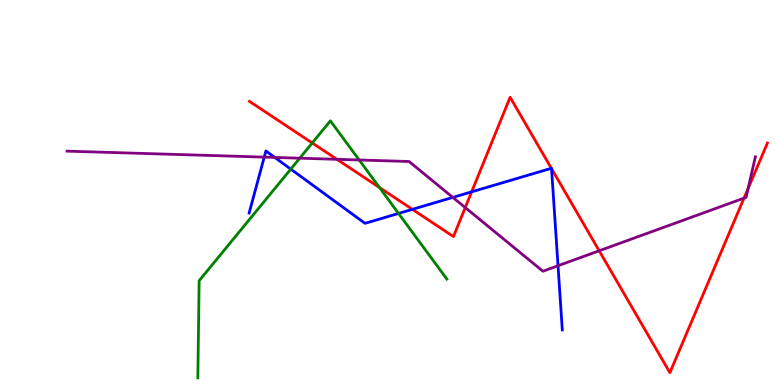[{'lines': ['blue', 'red'], 'intersections': [{'x': 5.32, 'y': 4.56}, {'x': 6.09, 'y': 5.02}, {'x': 7.11, 'y': 5.63}, {'x': 7.12, 'y': 5.62}]}, {'lines': ['green', 'red'], 'intersections': [{'x': 4.03, 'y': 6.29}, {'x': 4.9, 'y': 5.13}]}, {'lines': ['purple', 'red'], 'intersections': [{'x': 4.35, 'y': 5.86}, {'x': 6.0, 'y': 4.61}, {'x': 7.73, 'y': 3.49}, {'x': 9.6, 'y': 4.85}, {'x': 9.65, 'y': 5.1}]}, {'lines': ['blue', 'green'], 'intersections': [{'x': 3.75, 'y': 5.61}, {'x': 5.14, 'y': 4.46}]}, {'lines': ['blue', 'purple'], 'intersections': [{'x': 3.41, 'y': 5.92}, {'x': 3.55, 'y': 5.91}, {'x': 5.84, 'y': 4.87}, {'x': 7.2, 'y': 3.1}]}, {'lines': ['green', 'purple'], 'intersections': [{'x': 3.87, 'y': 5.89}, {'x': 4.63, 'y': 5.84}]}]